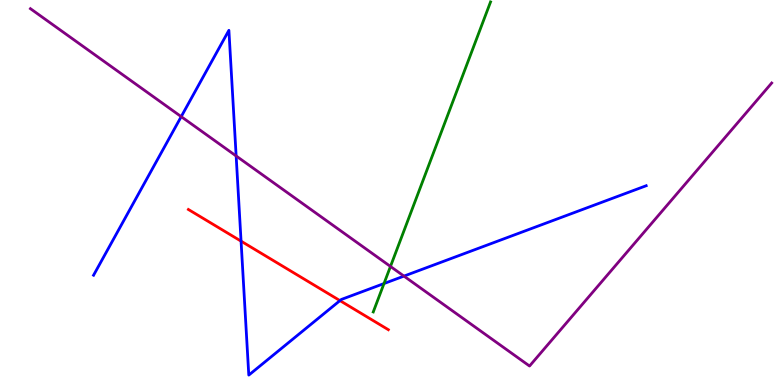[{'lines': ['blue', 'red'], 'intersections': [{'x': 3.11, 'y': 3.74}, {'x': 4.39, 'y': 2.19}]}, {'lines': ['green', 'red'], 'intersections': []}, {'lines': ['purple', 'red'], 'intersections': []}, {'lines': ['blue', 'green'], 'intersections': [{'x': 4.95, 'y': 2.64}]}, {'lines': ['blue', 'purple'], 'intersections': [{'x': 2.34, 'y': 6.97}, {'x': 3.05, 'y': 5.95}, {'x': 5.21, 'y': 2.83}]}, {'lines': ['green', 'purple'], 'intersections': [{'x': 5.04, 'y': 3.08}]}]